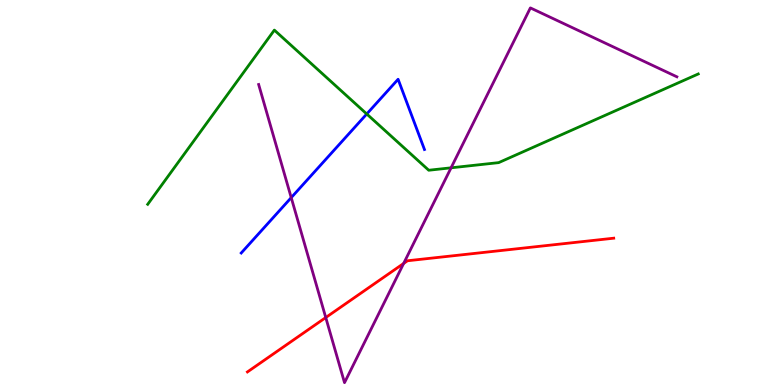[{'lines': ['blue', 'red'], 'intersections': []}, {'lines': ['green', 'red'], 'intersections': []}, {'lines': ['purple', 'red'], 'intersections': [{'x': 4.2, 'y': 1.75}, {'x': 5.21, 'y': 3.16}]}, {'lines': ['blue', 'green'], 'intersections': [{'x': 4.73, 'y': 7.04}]}, {'lines': ['blue', 'purple'], 'intersections': [{'x': 3.76, 'y': 4.87}]}, {'lines': ['green', 'purple'], 'intersections': [{'x': 5.82, 'y': 5.64}]}]